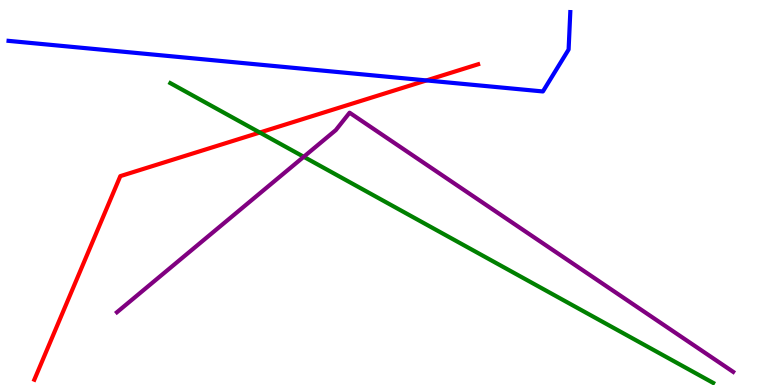[{'lines': ['blue', 'red'], 'intersections': [{'x': 5.5, 'y': 7.91}]}, {'lines': ['green', 'red'], 'intersections': [{'x': 3.35, 'y': 6.56}]}, {'lines': ['purple', 'red'], 'intersections': []}, {'lines': ['blue', 'green'], 'intersections': []}, {'lines': ['blue', 'purple'], 'intersections': []}, {'lines': ['green', 'purple'], 'intersections': [{'x': 3.92, 'y': 5.93}]}]